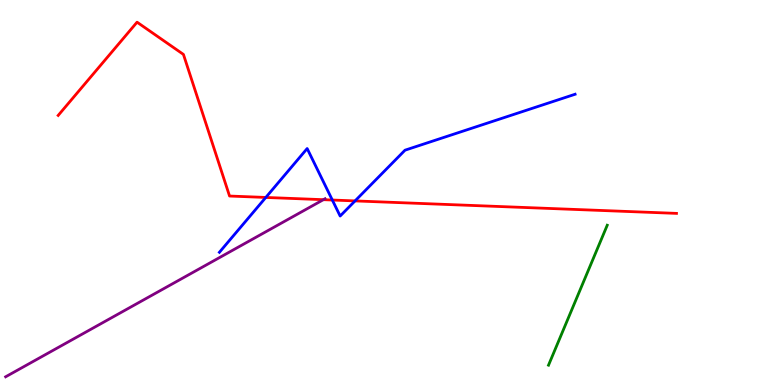[{'lines': ['blue', 'red'], 'intersections': [{'x': 3.43, 'y': 4.87}, {'x': 4.29, 'y': 4.8}, {'x': 4.58, 'y': 4.78}]}, {'lines': ['green', 'red'], 'intersections': []}, {'lines': ['purple', 'red'], 'intersections': [{'x': 4.17, 'y': 4.81}]}, {'lines': ['blue', 'green'], 'intersections': []}, {'lines': ['blue', 'purple'], 'intersections': []}, {'lines': ['green', 'purple'], 'intersections': []}]